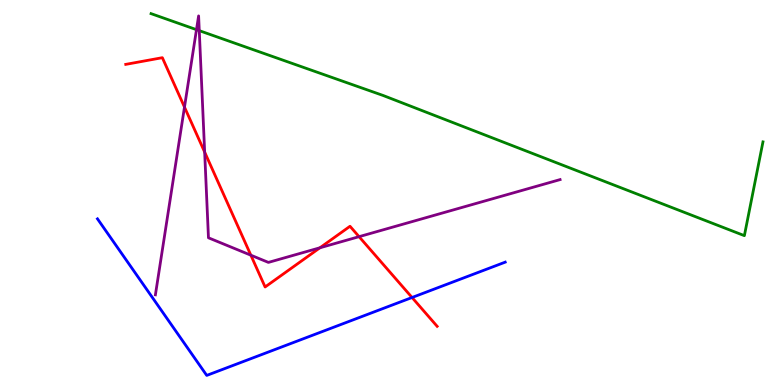[{'lines': ['blue', 'red'], 'intersections': [{'x': 5.32, 'y': 2.27}]}, {'lines': ['green', 'red'], 'intersections': []}, {'lines': ['purple', 'red'], 'intersections': [{'x': 2.38, 'y': 7.22}, {'x': 2.64, 'y': 6.05}, {'x': 3.24, 'y': 3.37}, {'x': 4.13, 'y': 3.56}, {'x': 4.63, 'y': 3.85}]}, {'lines': ['blue', 'green'], 'intersections': []}, {'lines': ['blue', 'purple'], 'intersections': []}, {'lines': ['green', 'purple'], 'intersections': [{'x': 2.54, 'y': 9.23}, {'x': 2.57, 'y': 9.2}]}]